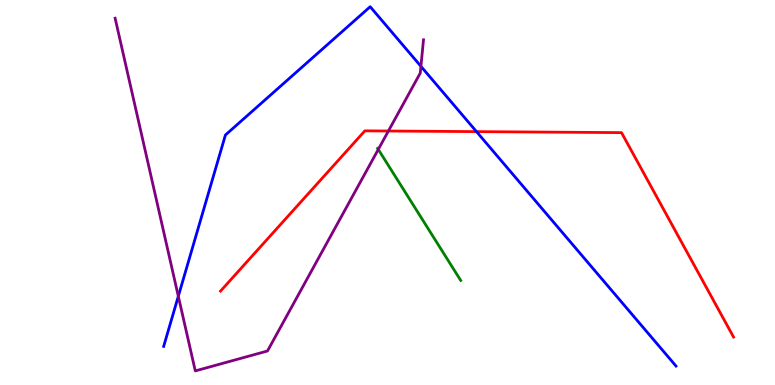[{'lines': ['blue', 'red'], 'intersections': [{'x': 6.15, 'y': 6.58}]}, {'lines': ['green', 'red'], 'intersections': []}, {'lines': ['purple', 'red'], 'intersections': [{'x': 5.01, 'y': 6.6}]}, {'lines': ['blue', 'green'], 'intersections': []}, {'lines': ['blue', 'purple'], 'intersections': [{'x': 2.3, 'y': 2.31}, {'x': 5.43, 'y': 8.28}]}, {'lines': ['green', 'purple'], 'intersections': [{'x': 4.88, 'y': 6.12}]}]